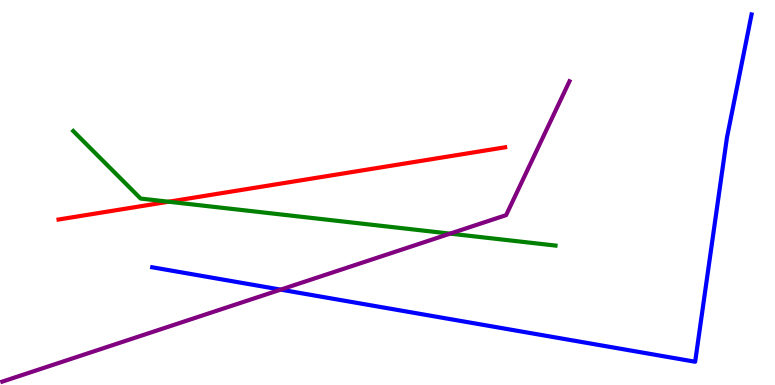[{'lines': ['blue', 'red'], 'intersections': []}, {'lines': ['green', 'red'], 'intersections': [{'x': 2.18, 'y': 4.76}]}, {'lines': ['purple', 'red'], 'intersections': []}, {'lines': ['blue', 'green'], 'intersections': []}, {'lines': ['blue', 'purple'], 'intersections': [{'x': 3.62, 'y': 2.48}]}, {'lines': ['green', 'purple'], 'intersections': [{'x': 5.81, 'y': 3.93}]}]